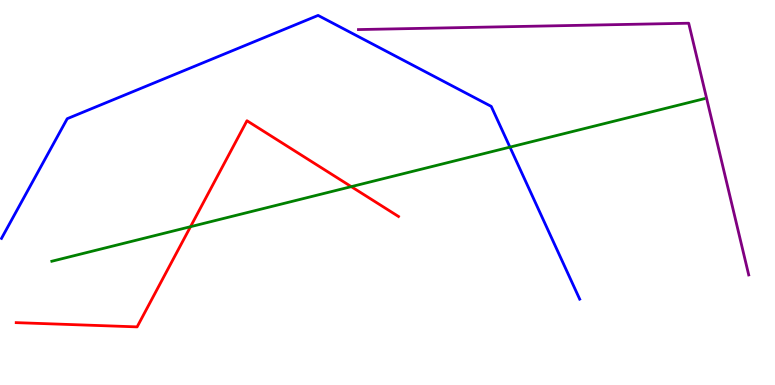[{'lines': ['blue', 'red'], 'intersections': []}, {'lines': ['green', 'red'], 'intersections': [{'x': 2.46, 'y': 4.11}, {'x': 4.53, 'y': 5.15}]}, {'lines': ['purple', 'red'], 'intersections': []}, {'lines': ['blue', 'green'], 'intersections': [{'x': 6.58, 'y': 6.18}]}, {'lines': ['blue', 'purple'], 'intersections': []}, {'lines': ['green', 'purple'], 'intersections': []}]